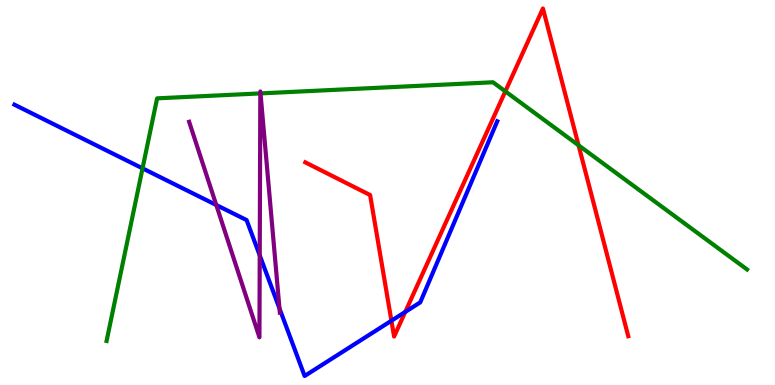[{'lines': ['blue', 'red'], 'intersections': [{'x': 5.05, 'y': 1.67}, {'x': 5.23, 'y': 1.9}]}, {'lines': ['green', 'red'], 'intersections': [{'x': 6.52, 'y': 7.63}, {'x': 7.47, 'y': 6.23}]}, {'lines': ['purple', 'red'], 'intersections': []}, {'lines': ['blue', 'green'], 'intersections': [{'x': 1.84, 'y': 5.63}]}, {'lines': ['blue', 'purple'], 'intersections': [{'x': 2.79, 'y': 4.68}, {'x': 3.35, 'y': 3.37}, {'x': 3.61, 'y': 1.99}]}, {'lines': ['green', 'purple'], 'intersections': [{'x': 3.36, 'y': 7.57}, {'x': 3.36, 'y': 7.57}]}]